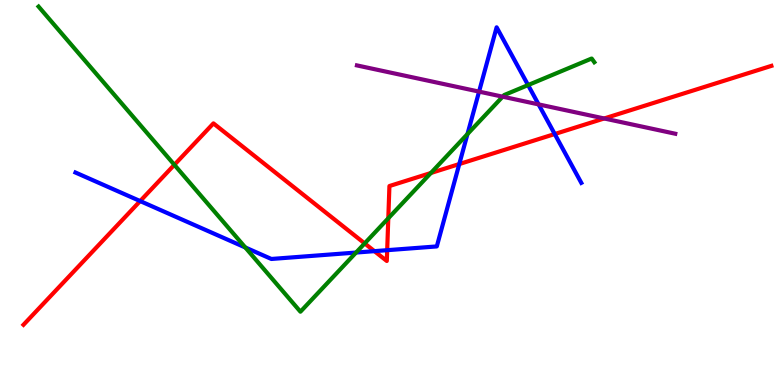[{'lines': ['blue', 'red'], 'intersections': [{'x': 1.81, 'y': 4.78}, {'x': 4.83, 'y': 3.48}, {'x': 5.0, 'y': 3.5}, {'x': 5.93, 'y': 5.74}, {'x': 7.16, 'y': 6.52}]}, {'lines': ['green', 'red'], 'intersections': [{'x': 2.25, 'y': 5.72}, {'x': 4.71, 'y': 3.68}, {'x': 5.01, 'y': 4.33}, {'x': 5.56, 'y': 5.51}]}, {'lines': ['purple', 'red'], 'intersections': [{'x': 7.8, 'y': 6.92}]}, {'lines': ['blue', 'green'], 'intersections': [{'x': 3.17, 'y': 3.57}, {'x': 4.59, 'y': 3.44}, {'x': 6.03, 'y': 6.52}, {'x': 6.81, 'y': 7.79}]}, {'lines': ['blue', 'purple'], 'intersections': [{'x': 6.18, 'y': 7.62}, {'x': 6.95, 'y': 7.29}]}, {'lines': ['green', 'purple'], 'intersections': [{'x': 6.49, 'y': 7.49}]}]